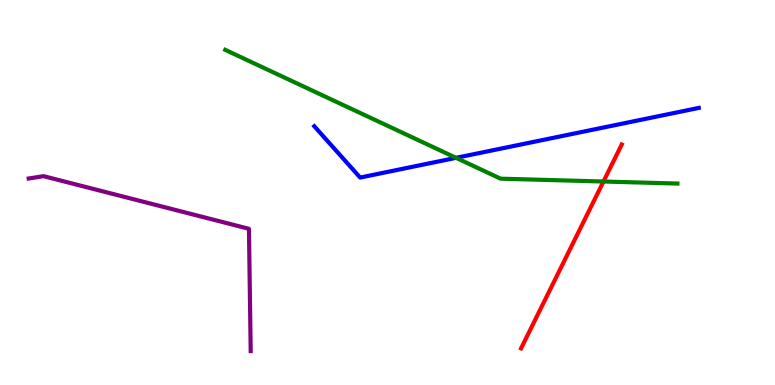[{'lines': ['blue', 'red'], 'intersections': []}, {'lines': ['green', 'red'], 'intersections': [{'x': 7.79, 'y': 5.29}]}, {'lines': ['purple', 'red'], 'intersections': []}, {'lines': ['blue', 'green'], 'intersections': [{'x': 5.88, 'y': 5.9}]}, {'lines': ['blue', 'purple'], 'intersections': []}, {'lines': ['green', 'purple'], 'intersections': []}]